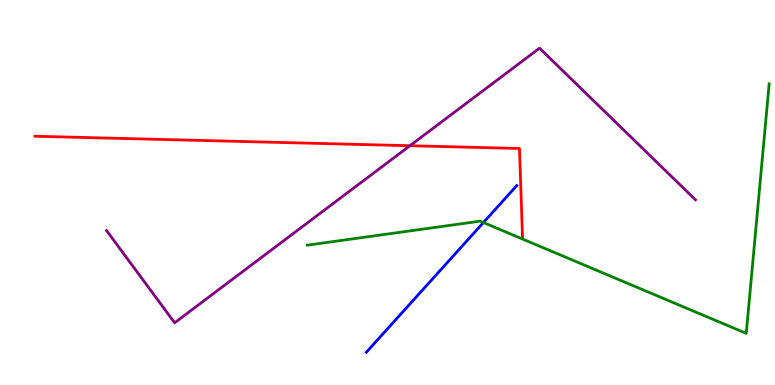[{'lines': ['blue', 'red'], 'intersections': []}, {'lines': ['green', 'red'], 'intersections': []}, {'lines': ['purple', 'red'], 'intersections': [{'x': 5.29, 'y': 6.22}]}, {'lines': ['blue', 'green'], 'intersections': [{'x': 6.24, 'y': 4.22}]}, {'lines': ['blue', 'purple'], 'intersections': []}, {'lines': ['green', 'purple'], 'intersections': []}]